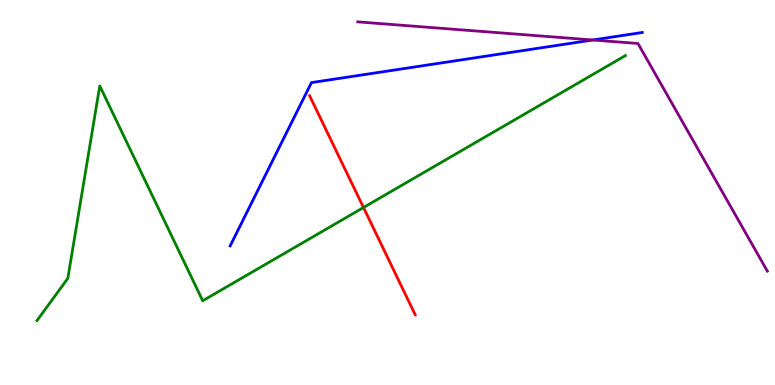[{'lines': ['blue', 'red'], 'intersections': []}, {'lines': ['green', 'red'], 'intersections': [{'x': 4.69, 'y': 4.61}]}, {'lines': ['purple', 'red'], 'intersections': []}, {'lines': ['blue', 'green'], 'intersections': []}, {'lines': ['blue', 'purple'], 'intersections': [{'x': 7.65, 'y': 8.96}]}, {'lines': ['green', 'purple'], 'intersections': []}]